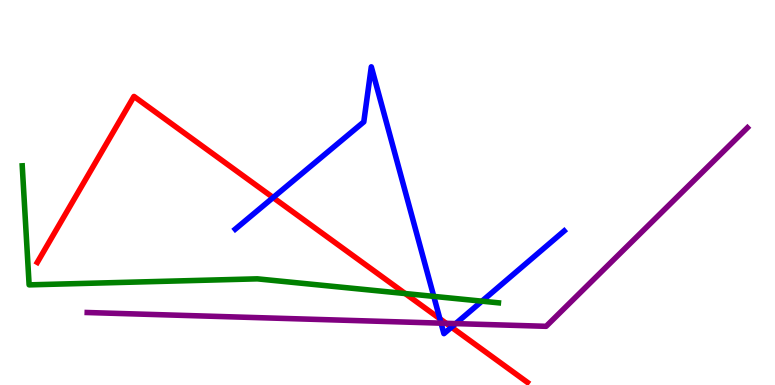[{'lines': ['blue', 'red'], 'intersections': [{'x': 3.52, 'y': 4.87}, {'x': 5.68, 'y': 1.72}, {'x': 5.83, 'y': 1.5}]}, {'lines': ['green', 'red'], 'intersections': [{'x': 5.23, 'y': 2.38}]}, {'lines': ['purple', 'red'], 'intersections': [{'x': 5.76, 'y': 1.6}]}, {'lines': ['blue', 'green'], 'intersections': [{'x': 5.6, 'y': 2.3}, {'x': 6.22, 'y': 2.18}]}, {'lines': ['blue', 'purple'], 'intersections': [{'x': 5.69, 'y': 1.61}, {'x': 5.88, 'y': 1.59}]}, {'lines': ['green', 'purple'], 'intersections': []}]